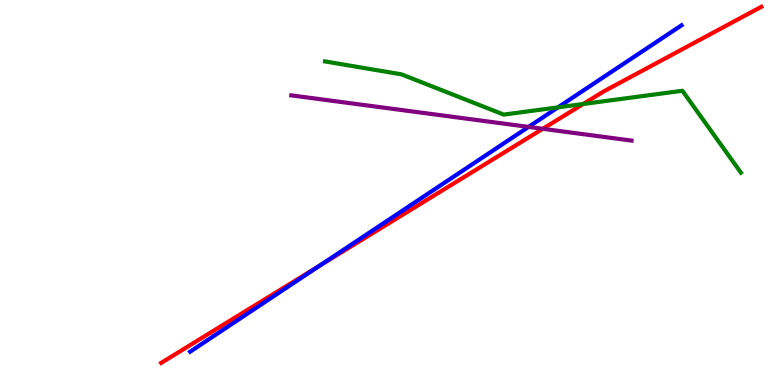[{'lines': ['blue', 'red'], 'intersections': [{'x': 4.12, 'y': 3.09}]}, {'lines': ['green', 'red'], 'intersections': [{'x': 7.53, 'y': 7.3}]}, {'lines': ['purple', 'red'], 'intersections': [{'x': 7.0, 'y': 6.65}]}, {'lines': ['blue', 'green'], 'intersections': [{'x': 7.2, 'y': 7.21}]}, {'lines': ['blue', 'purple'], 'intersections': [{'x': 6.82, 'y': 6.7}]}, {'lines': ['green', 'purple'], 'intersections': []}]